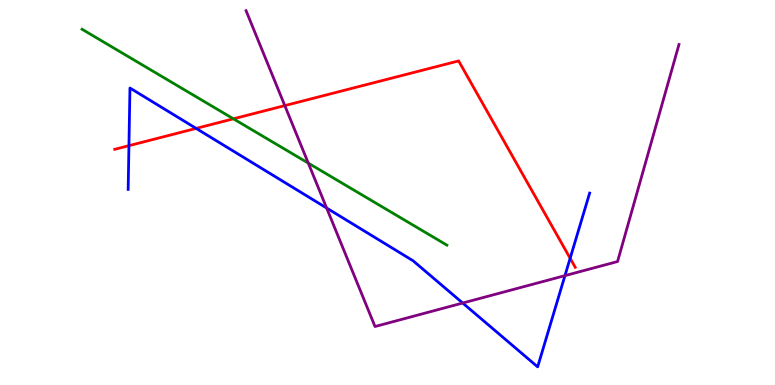[{'lines': ['blue', 'red'], 'intersections': [{'x': 1.66, 'y': 6.22}, {'x': 2.53, 'y': 6.67}, {'x': 7.36, 'y': 3.29}]}, {'lines': ['green', 'red'], 'intersections': [{'x': 3.01, 'y': 6.91}]}, {'lines': ['purple', 'red'], 'intersections': [{'x': 3.67, 'y': 7.26}]}, {'lines': ['blue', 'green'], 'intersections': []}, {'lines': ['blue', 'purple'], 'intersections': [{'x': 4.21, 'y': 4.6}, {'x': 5.97, 'y': 2.13}, {'x': 7.29, 'y': 2.84}]}, {'lines': ['green', 'purple'], 'intersections': [{'x': 3.98, 'y': 5.76}]}]